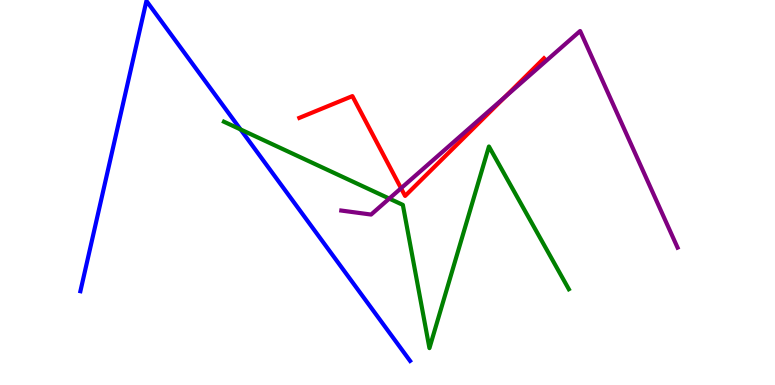[{'lines': ['blue', 'red'], 'intersections': []}, {'lines': ['green', 'red'], 'intersections': []}, {'lines': ['purple', 'red'], 'intersections': [{'x': 5.17, 'y': 5.11}, {'x': 6.51, 'y': 7.48}]}, {'lines': ['blue', 'green'], 'intersections': [{'x': 3.1, 'y': 6.64}]}, {'lines': ['blue', 'purple'], 'intersections': []}, {'lines': ['green', 'purple'], 'intersections': [{'x': 5.02, 'y': 4.84}]}]